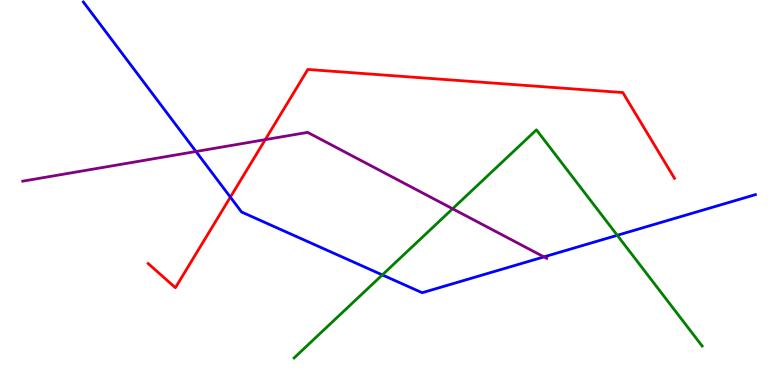[{'lines': ['blue', 'red'], 'intersections': [{'x': 2.97, 'y': 4.88}]}, {'lines': ['green', 'red'], 'intersections': []}, {'lines': ['purple', 'red'], 'intersections': [{'x': 3.42, 'y': 6.37}]}, {'lines': ['blue', 'green'], 'intersections': [{'x': 4.93, 'y': 2.86}, {'x': 7.96, 'y': 3.89}]}, {'lines': ['blue', 'purple'], 'intersections': [{'x': 2.53, 'y': 6.06}, {'x': 7.02, 'y': 3.33}]}, {'lines': ['green', 'purple'], 'intersections': [{'x': 5.84, 'y': 4.58}]}]